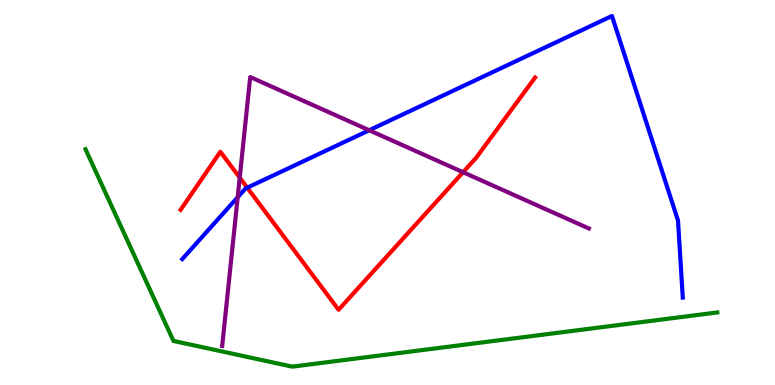[{'lines': ['blue', 'red'], 'intersections': [{'x': 3.19, 'y': 5.13}]}, {'lines': ['green', 'red'], 'intersections': []}, {'lines': ['purple', 'red'], 'intersections': [{'x': 3.09, 'y': 5.39}, {'x': 5.98, 'y': 5.53}]}, {'lines': ['blue', 'green'], 'intersections': []}, {'lines': ['blue', 'purple'], 'intersections': [{'x': 3.07, 'y': 4.88}, {'x': 4.76, 'y': 6.62}]}, {'lines': ['green', 'purple'], 'intersections': []}]